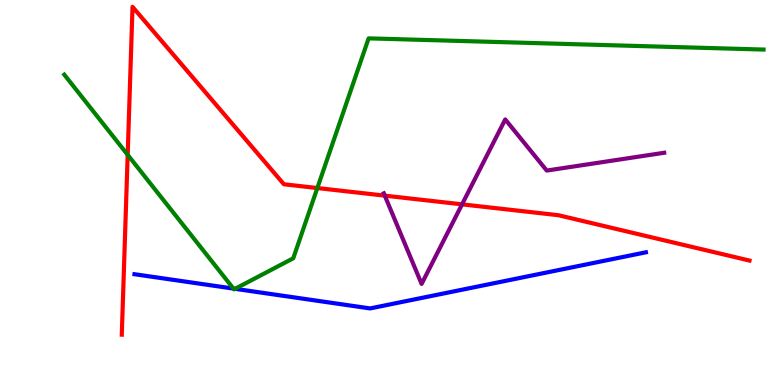[{'lines': ['blue', 'red'], 'intersections': []}, {'lines': ['green', 'red'], 'intersections': [{'x': 1.65, 'y': 5.98}, {'x': 4.09, 'y': 5.12}]}, {'lines': ['purple', 'red'], 'intersections': [{'x': 4.97, 'y': 4.92}, {'x': 5.96, 'y': 4.69}]}, {'lines': ['blue', 'green'], 'intersections': [{'x': 3.01, 'y': 2.5}, {'x': 3.03, 'y': 2.5}]}, {'lines': ['blue', 'purple'], 'intersections': []}, {'lines': ['green', 'purple'], 'intersections': []}]